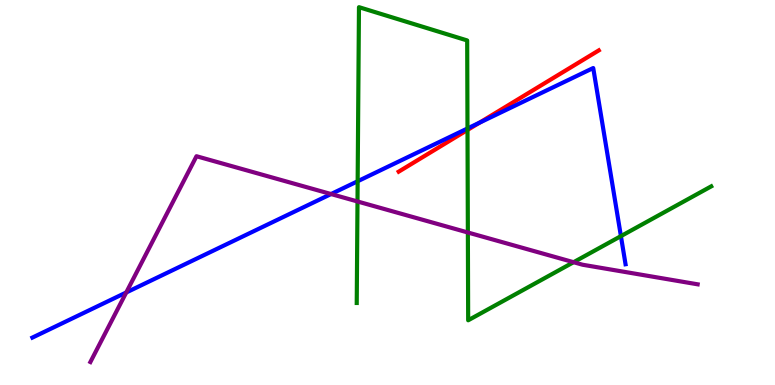[{'lines': ['blue', 'red'], 'intersections': [{'x': 6.19, 'y': 6.81}]}, {'lines': ['green', 'red'], 'intersections': [{'x': 6.03, 'y': 6.62}]}, {'lines': ['purple', 'red'], 'intersections': []}, {'lines': ['blue', 'green'], 'intersections': [{'x': 4.61, 'y': 5.29}, {'x': 6.03, 'y': 6.66}, {'x': 8.01, 'y': 3.87}]}, {'lines': ['blue', 'purple'], 'intersections': [{'x': 1.63, 'y': 2.4}, {'x': 4.27, 'y': 4.96}]}, {'lines': ['green', 'purple'], 'intersections': [{'x': 4.61, 'y': 4.77}, {'x': 6.04, 'y': 3.96}, {'x': 7.4, 'y': 3.19}]}]